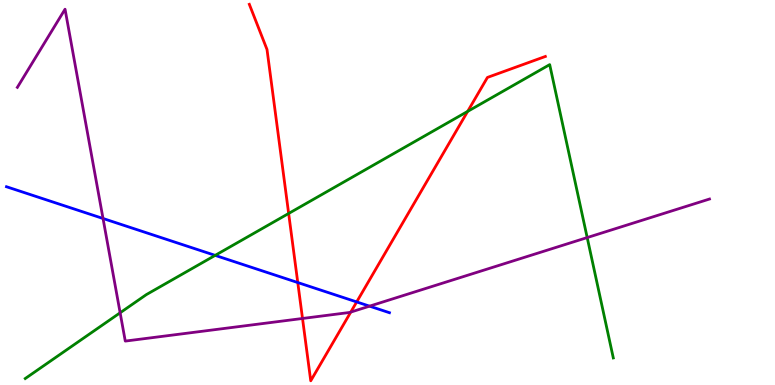[{'lines': ['blue', 'red'], 'intersections': [{'x': 3.84, 'y': 2.66}, {'x': 4.6, 'y': 2.16}]}, {'lines': ['green', 'red'], 'intersections': [{'x': 3.72, 'y': 4.46}, {'x': 6.03, 'y': 7.11}]}, {'lines': ['purple', 'red'], 'intersections': [{'x': 3.9, 'y': 1.73}, {'x': 4.53, 'y': 1.89}]}, {'lines': ['blue', 'green'], 'intersections': [{'x': 2.78, 'y': 3.37}]}, {'lines': ['blue', 'purple'], 'intersections': [{'x': 1.33, 'y': 4.33}, {'x': 4.77, 'y': 2.05}]}, {'lines': ['green', 'purple'], 'intersections': [{'x': 1.55, 'y': 1.88}, {'x': 7.58, 'y': 3.83}]}]